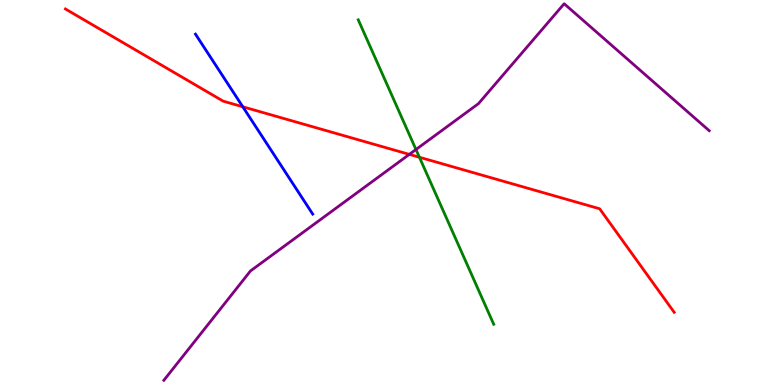[{'lines': ['blue', 'red'], 'intersections': [{'x': 3.13, 'y': 7.23}]}, {'lines': ['green', 'red'], 'intersections': [{'x': 5.41, 'y': 5.92}]}, {'lines': ['purple', 'red'], 'intersections': [{'x': 5.28, 'y': 5.99}]}, {'lines': ['blue', 'green'], 'intersections': []}, {'lines': ['blue', 'purple'], 'intersections': []}, {'lines': ['green', 'purple'], 'intersections': [{'x': 5.37, 'y': 6.12}]}]